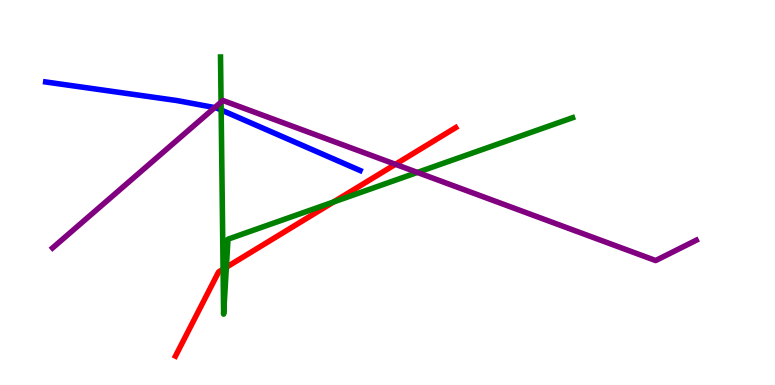[{'lines': ['blue', 'red'], 'intersections': []}, {'lines': ['green', 'red'], 'intersections': [{'x': 2.88, 'y': 3.01}, {'x': 2.92, 'y': 3.06}, {'x': 4.3, 'y': 4.75}]}, {'lines': ['purple', 'red'], 'intersections': [{'x': 5.1, 'y': 5.73}]}, {'lines': ['blue', 'green'], 'intersections': [{'x': 2.85, 'y': 7.14}]}, {'lines': ['blue', 'purple'], 'intersections': [{'x': 2.77, 'y': 7.21}]}, {'lines': ['green', 'purple'], 'intersections': [{'x': 2.85, 'y': 7.35}, {'x': 5.39, 'y': 5.52}]}]